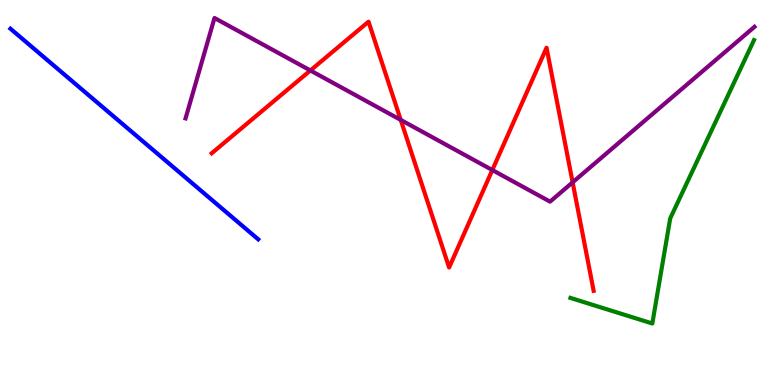[{'lines': ['blue', 'red'], 'intersections': []}, {'lines': ['green', 'red'], 'intersections': []}, {'lines': ['purple', 'red'], 'intersections': [{'x': 4.0, 'y': 8.17}, {'x': 5.17, 'y': 6.89}, {'x': 6.35, 'y': 5.58}, {'x': 7.39, 'y': 5.26}]}, {'lines': ['blue', 'green'], 'intersections': []}, {'lines': ['blue', 'purple'], 'intersections': []}, {'lines': ['green', 'purple'], 'intersections': []}]